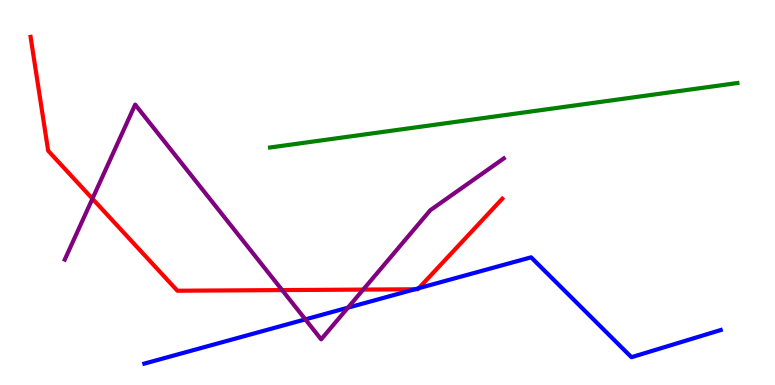[{'lines': ['blue', 'red'], 'intersections': [{'x': 5.35, 'y': 2.49}, {'x': 5.4, 'y': 2.51}]}, {'lines': ['green', 'red'], 'intersections': []}, {'lines': ['purple', 'red'], 'intersections': [{'x': 1.19, 'y': 4.84}, {'x': 3.64, 'y': 2.47}, {'x': 4.69, 'y': 2.48}]}, {'lines': ['blue', 'green'], 'intersections': []}, {'lines': ['blue', 'purple'], 'intersections': [{'x': 3.94, 'y': 1.7}, {'x': 4.49, 'y': 2.01}]}, {'lines': ['green', 'purple'], 'intersections': []}]